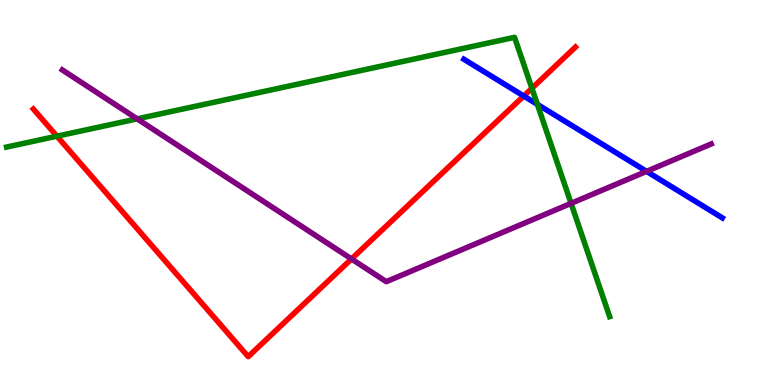[{'lines': ['blue', 'red'], 'intersections': [{'x': 6.76, 'y': 7.51}]}, {'lines': ['green', 'red'], 'intersections': [{'x': 0.734, 'y': 6.46}, {'x': 6.86, 'y': 7.71}]}, {'lines': ['purple', 'red'], 'intersections': [{'x': 4.54, 'y': 3.27}]}, {'lines': ['blue', 'green'], 'intersections': [{'x': 6.93, 'y': 7.29}]}, {'lines': ['blue', 'purple'], 'intersections': [{'x': 8.34, 'y': 5.55}]}, {'lines': ['green', 'purple'], 'intersections': [{'x': 1.77, 'y': 6.91}, {'x': 7.37, 'y': 4.72}]}]